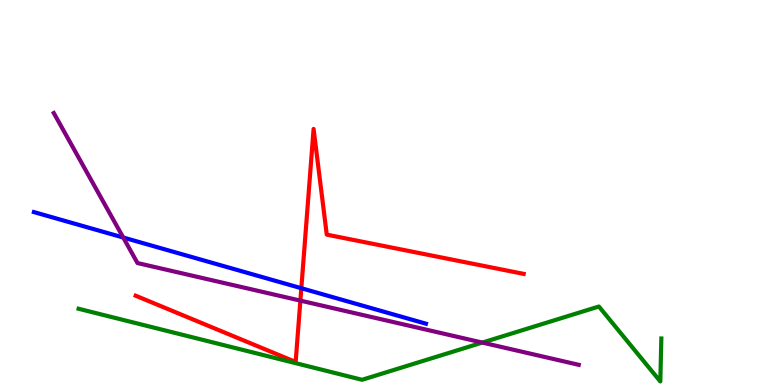[{'lines': ['blue', 'red'], 'intersections': [{'x': 3.89, 'y': 2.51}]}, {'lines': ['green', 'red'], 'intersections': []}, {'lines': ['purple', 'red'], 'intersections': [{'x': 3.88, 'y': 2.19}]}, {'lines': ['blue', 'green'], 'intersections': []}, {'lines': ['blue', 'purple'], 'intersections': [{'x': 1.59, 'y': 3.83}]}, {'lines': ['green', 'purple'], 'intersections': [{'x': 6.22, 'y': 1.1}]}]